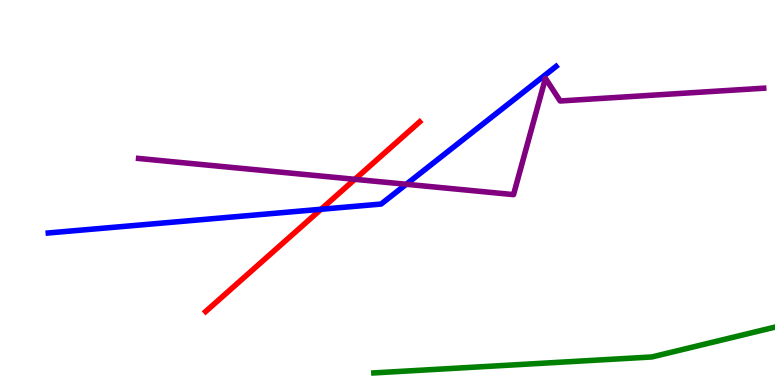[{'lines': ['blue', 'red'], 'intersections': [{'x': 4.14, 'y': 4.56}]}, {'lines': ['green', 'red'], 'intersections': []}, {'lines': ['purple', 'red'], 'intersections': [{'x': 4.58, 'y': 5.34}]}, {'lines': ['blue', 'green'], 'intersections': []}, {'lines': ['blue', 'purple'], 'intersections': [{'x': 5.24, 'y': 5.21}]}, {'lines': ['green', 'purple'], 'intersections': []}]